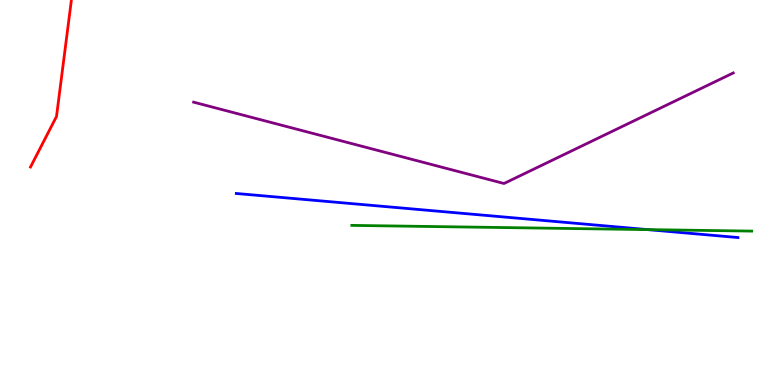[{'lines': ['blue', 'red'], 'intersections': []}, {'lines': ['green', 'red'], 'intersections': []}, {'lines': ['purple', 'red'], 'intersections': []}, {'lines': ['blue', 'green'], 'intersections': [{'x': 8.36, 'y': 4.04}]}, {'lines': ['blue', 'purple'], 'intersections': []}, {'lines': ['green', 'purple'], 'intersections': []}]